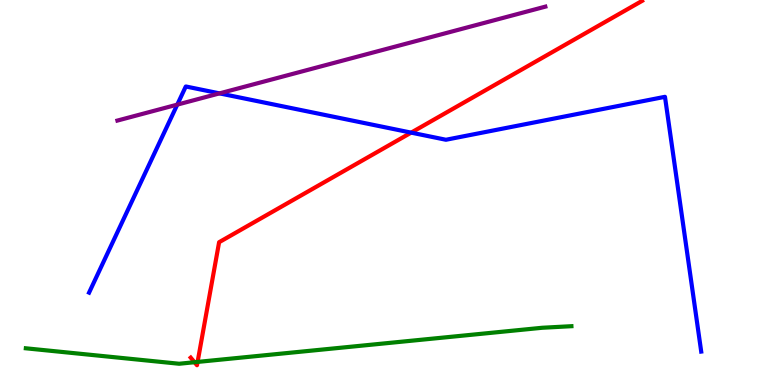[{'lines': ['blue', 'red'], 'intersections': [{'x': 5.31, 'y': 6.55}]}, {'lines': ['green', 'red'], 'intersections': [{'x': 2.51, 'y': 0.592}, {'x': 2.55, 'y': 0.599}]}, {'lines': ['purple', 'red'], 'intersections': []}, {'lines': ['blue', 'green'], 'intersections': []}, {'lines': ['blue', 'purple'], 'intersections': [{'x': 2.29, 'y': 7.28}, {'x': 2.83, 'y': 7.57}]}, {'lines': ['green', 'purple'], 'intersections': []}]